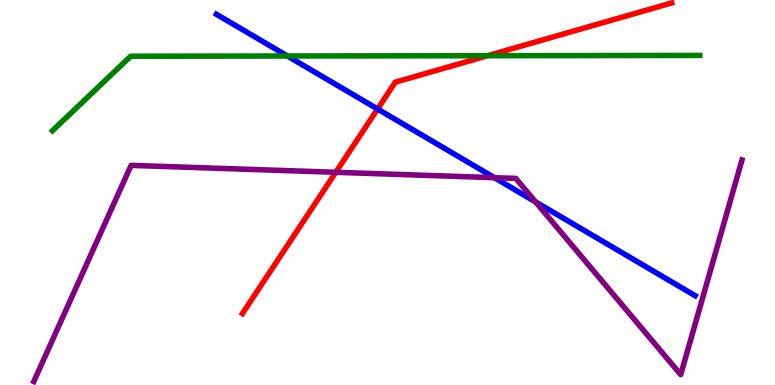[{'lines': ['blue', 'red'], 'intersections': [{'x': 4.87, 'y': 7.17}]}, {'lines': ['green', 'red'], 'intersections': [{'x': 6.29, 'y': 8.55}]}, {'lines': ['purple', 'red'], 'intersections': [{'x': 4.33, 'y': 5.52}]}, {'lines': ['blue', 'green'], 'intersections': [{'x': 3.71, 'y': 8.55}]}, {'lines': ['blue', 'purple'], 'intersections': [{'x': 6.38, 'y': 5.38}, {'x': 6.91, 'y': 4.76}]}, {'lines': ['green', 'purple'], 'intersections': []}]